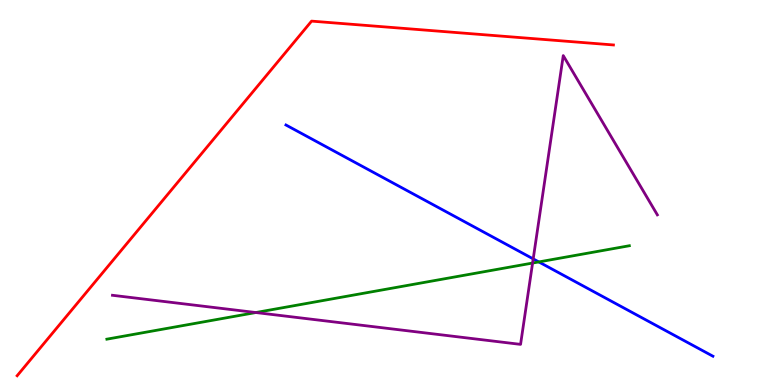[{'lines': ['blue', 'red'], 'intersections': []}, {'lines': ['green', 'red'], 'intersections': []}, {'lines': ['purple', 'red'], 'intersections': []}, {'lines': ['blue', 'green'], 'intersections': [{'x': 6.95, 'y': 3.2}]}, {'lines': ['blue', 'purple'], 'intersections': [{'x': 6.88, 'y': 3.28}]}, {'lines': ['green', 'purple'], 'intersections': [{'x': 3.3, 'y': 1.88}, {'x': 6.87, 'y': 3.17}]}]